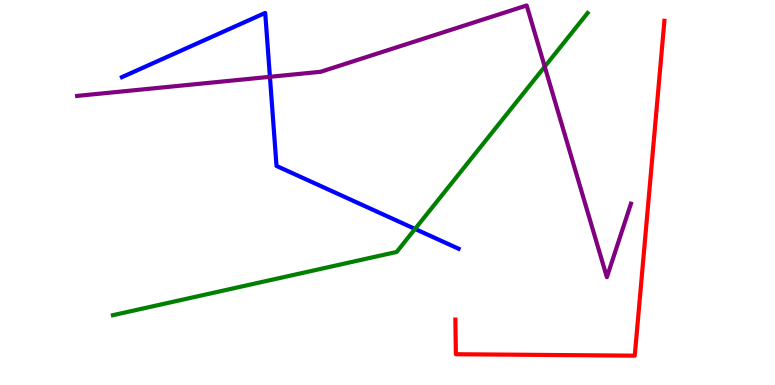[{'lines': ['blue', 'red'], 'intersections': []}, {'lines': ['green', 'red'], 'intersections': []}, {'lines': ['purple', 'red'], 'intersections': []}, {'lines': ['blue', 'green'], 'intersections': [{'x': 5.36, 'y': 4.05}]}, {'lines': ['blue', 'purple'], 'intersections': [{'x': 3.48, 'y': 8.01}]}, {'lines': ['green', 'purple'], 'intersections': [{'x': 7.03, 'y': 8.27}]}]